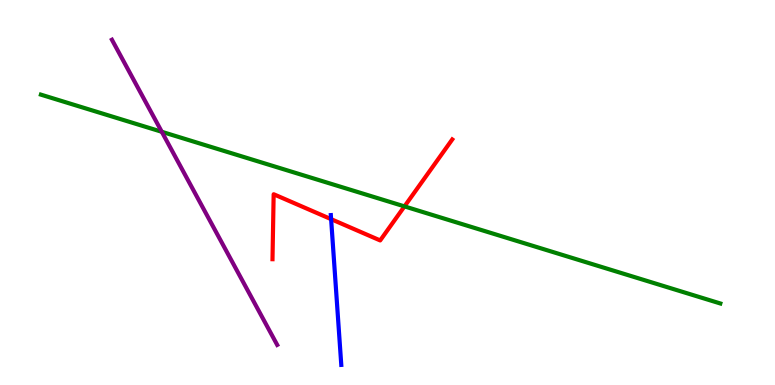[{'lines': ['blue', 'red'], 'intersections': [{'x': 4.27, 'y': 4.31}]}, {'lines': ['green', 'red'], 'intersections': [{'x': 5.22, 'y': 4.64}]}, {'lines': ['purple', 'red'], 'intersections': []}, {'lines': ['blue', 'green'], 'intersections': []}, {'lines': ['blue', 'purple'], 'intersections': []}, {'lines': ['green', 'purple'], 'intersections': [{'x': 2.09, 'y': 6.58}]}]